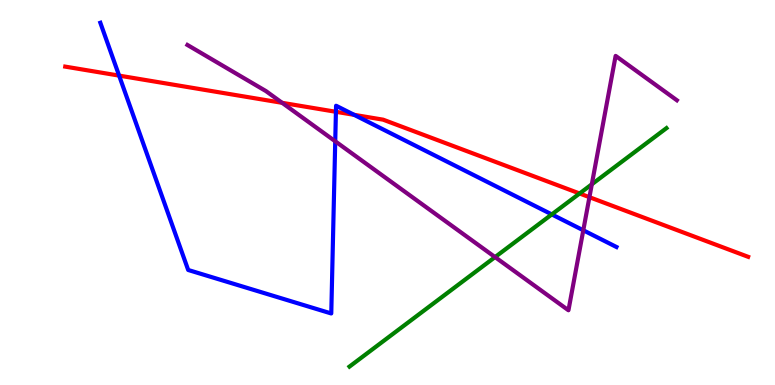[{'lines': ['blue', 'red'], 'intersections': [{'x': 1.54, 'y': 8.04}, {'x': 4.33, 'y': 7.1}, {'x': 4.57, 'y': 7.02}]}, {'lines': ['green', 'red'], 'intersections': [{'x': 7.48, 'y': 4.97}]}, {'lines': ['purple', 'red'], 'intersections': [{'x': 3.64, 'y': 7.33}, {'x': 7.61, 'y': 4.88}]}, {'lines': ['blue', 'green'], 'intersections': [{'x': 7.12, 'y': 4.43}]}, {'lines': ['blue', 'purple'], 'intersections': [{'x': 4.33, 'y': 6.33}, {'x': 7.53, 'y': 4.02}]}, {'lines': ['green', 'purple'], 'intersections': [{'x': 6.39, 'y': 3.32}, {'x': 7.64, 'y': 5.21}]}]